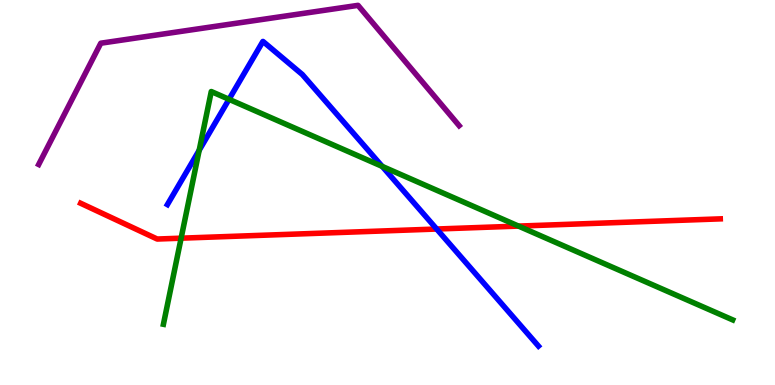[{'lines': ['blue', 'red'], 'intersections': [{'x': 5.63, 'y': 4.05}]}, {'lines': ['green', 'red'], 'intersections': [{'x': 2.34, 'y': 3.81}, {'x': 6.69, 'y': 4.13}]}, {'lines': ['purple', 'red'], 'intersections': []}, {'lines': ['blue', 'green'], 'intersections': [{'x': 2.57, 'y': 6.1}, {'x': 2.96, 'y': 7.42}, {'x': 4.93, 'y': 5.68}]}, {'lines': ['blue', 'purple'], 'intersections': []}, {'lines': ['green', 'purple'], 'intersections': []}]